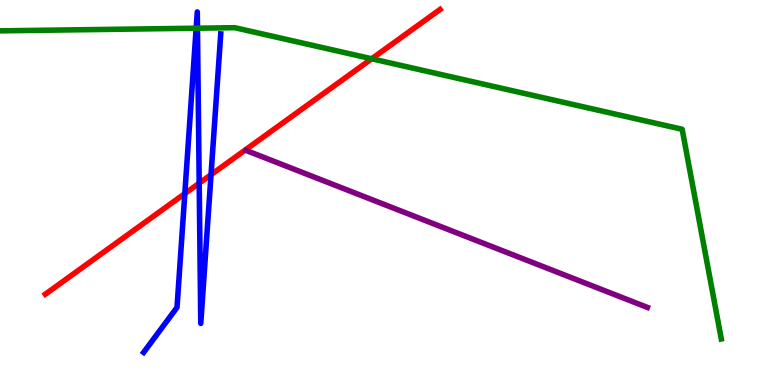[{'lines': ['blue', 'red'], 'intersections': [{'x': 2.38, 'y': 4.97}, {'x': 2.57, 'y': 5.24}, {'x': 2.72, 'y': 5.46}]}, {'lines': ['green', 'red'], 'intersections': [{'x': 4.8, 'y': 8.47}]}, {'lines': ['purple', 'red'], 'intersections': []}, {'lines': ['blue', 'green'], 'intersections': [{'x': 2.53, 'y': 9.27}, {'x': 2.55, 'y': 9.27}]}, {'lines': ['blue', 'purple'], 'intersections': []}, {'lines': ['green', 'purple'], 'intersections': []}]